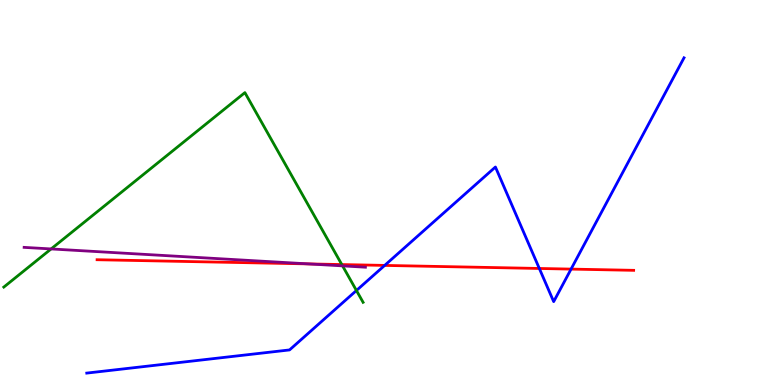[{'lines': ['blue', 'red'], 'intersections': [{'x': 4.96, 'y': 3.11}, {'x': 6.96, 'y': 3.03}, {'x': 7.37, 'y': 3.01}]}, {'lines': ['green', 'red'], 'intersections': [{'x': 4.41, 'y': 3.13}]}, {'lines': ['purple', 'red'], 'intersections': [{'x': 3.98, 'y': 3.15}]}, {'lines': ['blue', 'green'], 'intersections': [{'x': 4.6, 'y': 2.45}]}, {'lines': ['blue', 'purple'], 'intersections': []}, {'lines': ['green', 'purple'], 'intersections': [{'x': 0.659, 'y': 3.53}, {'x': 4.42, 'y': 3.09}]}]